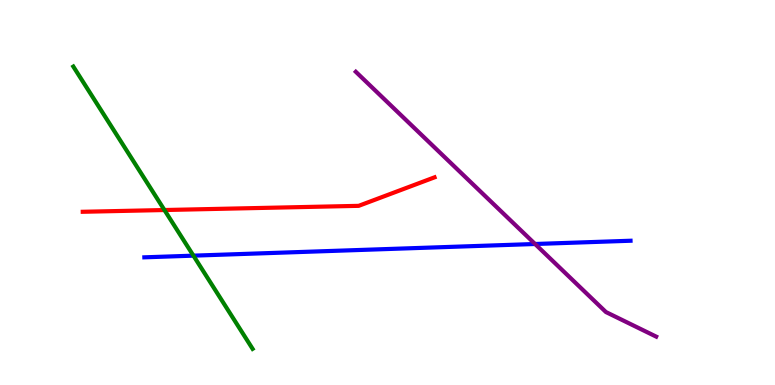[{'lines': ['blue', 'red'], 'intersections': []}, {'lines': ['green', 'red'], 'intersections': [{'x': 2.12, 'y': 4.54}]}, {'lines': ['purple', 'red'], 'intersections': []}, {'lines': ['blue', 'green'], 'intersections': [{'x': 2.5, 'y': 3.36}]}, {'lines': ['blue', 'purple'], 'intersections': [{'x': 6.9, 'y': 3.66}]}, {'lines': ['green', 'purple'], 'intersections': []}]